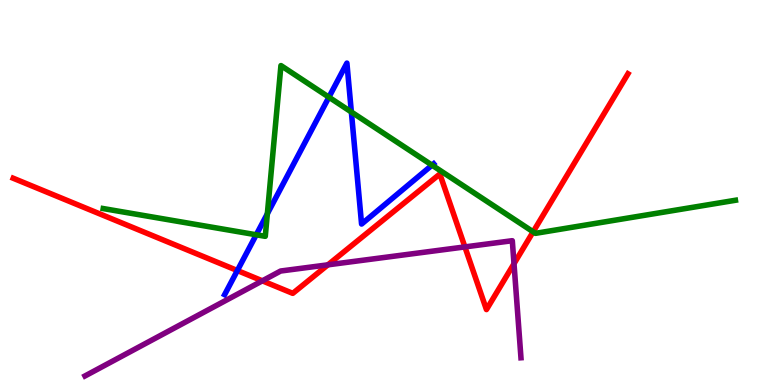[{'lines': ['blue', 'red'], 'intersections': [{'x': 3.06, 'y': 2.97}]}, {'lines': ['green', 'red'], 'intersections': [{'x': 6.88, 'y': 3.98}]}, {'lines': ['purple', 'red'], 'intersections': [{'x': 3.39, 'y': 2.71}, {'x': 4.23, 'y': 3.12}, {'x': 6.0, 'y': 3.59}, {'x': 6.63, 'y': 3.15}]}, {'lines': ['blue', 'green'], 'intersections': [{'x': 3.31, 'y': 3.9}, {'x': 3.45, 'y': 4.45}, {'x': 4.24, 'y': 7.48}, {'x': 4.53, 'y': 7.09}, {'x': 5.57, 'y': 5.71}]}, {'lines': ['blue', 'purple'], 'intersections': []}, {'lines': ['green', 'purple'], 'intersections': []}]